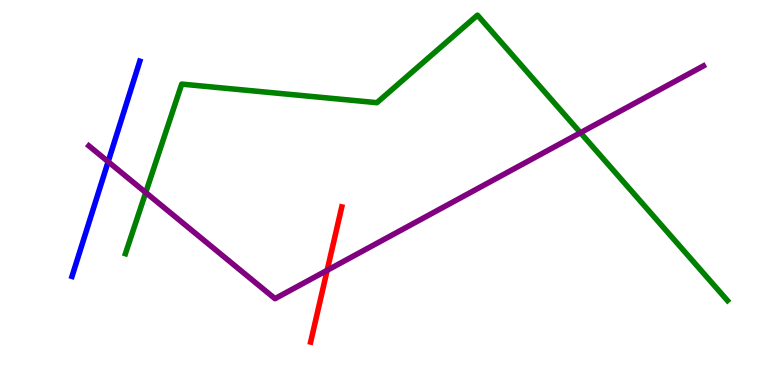[{'lines': ['blue', 'red'], 'intersections': []}, {'lines': ['green', 'red'], 'intersections': []}, {'lines': ['purple', 'red'], 'intersections': [{'x': 4.22, 'y': 2.98}]}, {'lines': ['blue', 'green'], 'intersections': []}, {'lines': ['blue', 'purple'], 'intersections': [{'x': 1.4, 'y': 5.8}]}, {'lines': ['green', 'purple'], 'intersections': [{'x': 1.88, 'y': 5.0}, {'x': 7.49, 'y': 6.55}]}]